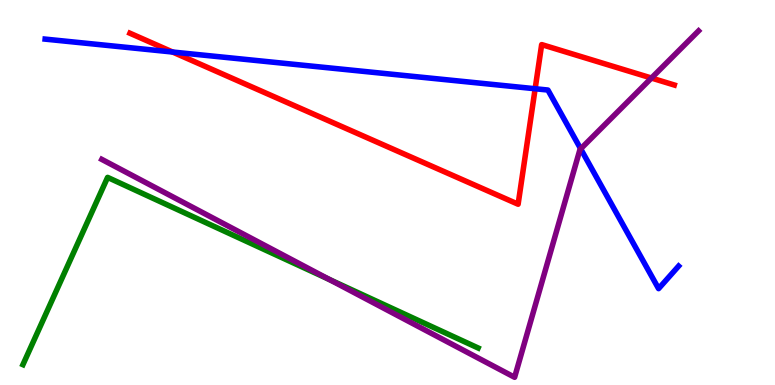[{'lines': ['blue', 'red'], 'intersections': [{'x': 2.23, 'y': 8.65}, {'x': 6.91, 'y': 7.69}]}, {'lines': ['green', 'red'], 'intersections': []}, {'lines': ['purple', 'red'], 'intersections': [{'x': 8.41, 'y': 7.97}]}, {'lines': ['blue', 'green'], 'intersections': []}, {'lines': ['blue', 'purple'], 'intersections': [{'x': 7.49, 'y': 6.13}]}, {'lines': ['green', 'purple'], 'intersections': [{'x': 4.25, 'y': 2.74}]}]